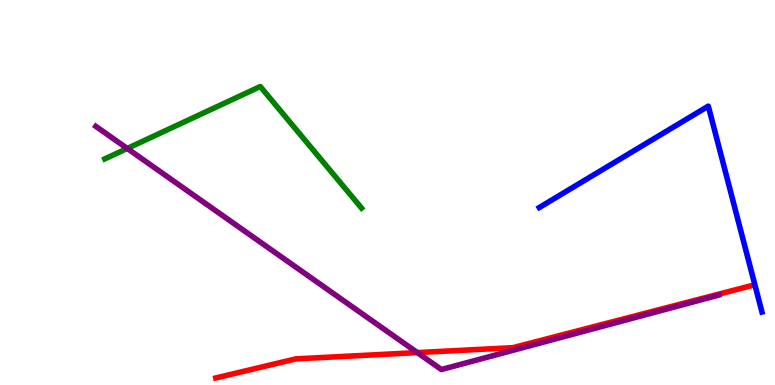[{'lines': ['blue', 'red'], 'intersections': []}, {'lines': ['green', 'red'], 'intersections': []}, {'lines': ['purple', 'red'], 'intersections': [{'x': 5.38, 'y': 0.842}]}, {'lines': ['blue', 'green'], 'intersections': []}, {'lines': ['blue', 'purple'], 'intersections': []}, {'lines': ['green', 'purple'], 'intersections': [{'x': 1.64, 'y': 6.14}]}]